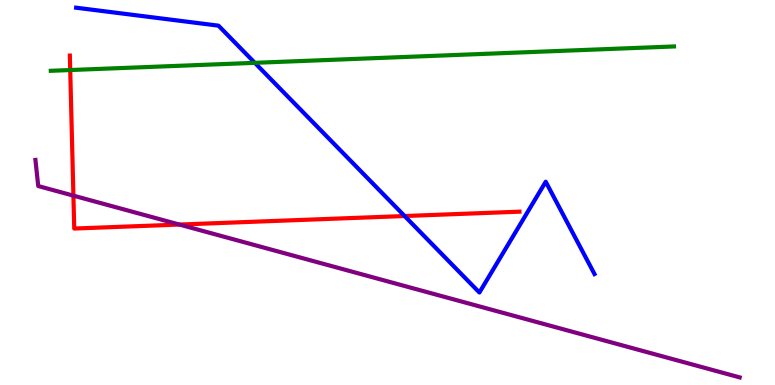[{'lines': ['blue', 'red'], 'intersections': [{'x': 5.22, 'y': 4.39}]}, {'lines': ['green', 'red'], 'intersections': [{'x': 0.906, 'y': 8.18}]}, {'lines': ['purple', 'red'], 'intersections': [{'x': 0.947, 'y': 4.92}, {'x': 2.31, 'y': 4.17}]}, {'lines': ['blue', 'green'], 'intersections': [{'x': 3.29, 'y': 8.37}]}, {'lines': ['blue', 'purple'], 'intersections': []}, {'lines': ['green', 'purple'], 'intersections': []}]